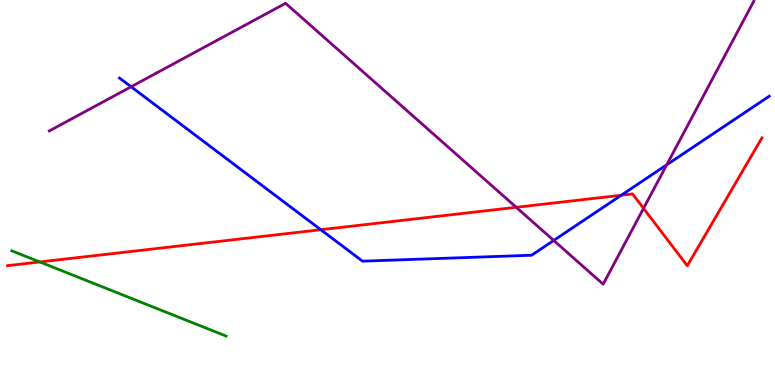[{'lines': ['blue', 'red'], 'intersections': [{'x': 4.14, 'y': 4.03}, {'x': 8.02, 'y': 4.93}]}, {'lines': ['green', 'red'], 'intersections': [{'x': 0.513, 'y': 3.2}]}, {'lines': ['purple', 'red'], 'intersections': [{'x': 6.66, 'y': 4.62}, {'x': 8.3, 'y': 4.59}]}, {'lines': ['blue', 'green'], 'intersections': []}, {'lines': ['blue', 'purple'], 'intersections': [{'x': 1.69, 'y': 7.75}, {'x': 7.14, 'y': 3.75}, {'x': 8.6, 'y': 5.72}]}, {'lines': ['green', 'purple'], 'intersections': []}]